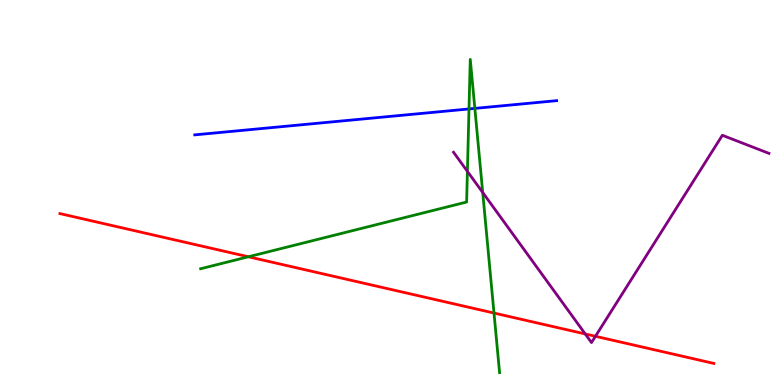[{'lines': ['blue', 'red'], 'intersections': []}, {'lines': ['green', 'red'], 'intersections': [{'x': 3.21, 'y': 3.33}, {'x': 6.37, 'y': 1.87}]}, {'lines': ['purple', 'red'], 'intersections': [{'x': 7.55, 'y': 1.33}, {'x': 7.68, 'y': 1.27}]}, {'lines': ['blue', 'green'], 'intersections': [{'x': 6.05, 'y': 7.17}, {'x': 6.13, 'y': 7.18}]}, {'lines': ['blue', 'purple'], 'intersections': []}, {'lines': ['green', 'purple'], 'intersections': [{'x': 6.03, 'y': 5.55}, {'x': 6.23, 'y': 5.0}]}]